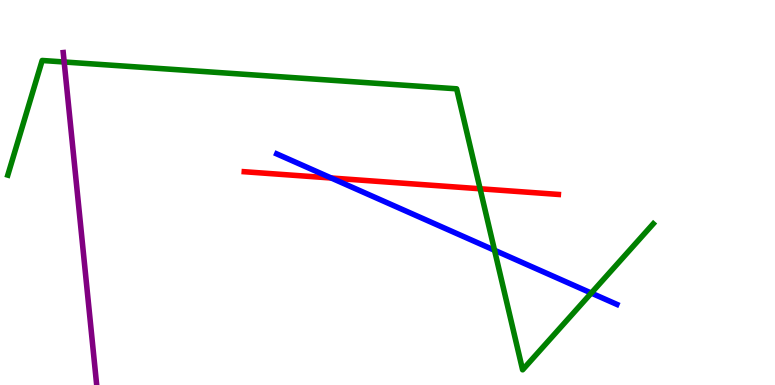[{'lines': ['blue', 'red'], 'intersections': [{'x': 4.27, 'y': 5.38}]}, {'lines': ['green', 'red'], 'intersections': [{'x': 6.19, 'y': 5.1}]}, {'lines': ['purple', 'red'], 'intersections': []}, {'lines': ['blue', 'green'], 'intersections': [{'x': 6.38, 'y': 3.5}, {'x': 7.63, 'y': 2.39}]}, {'lines': ['blue', 'purple'], 'intersections': []}, {'lines': ['green', 'purple'], 'intersections': [{'x': 0.828, 'y': 8.39}]}]